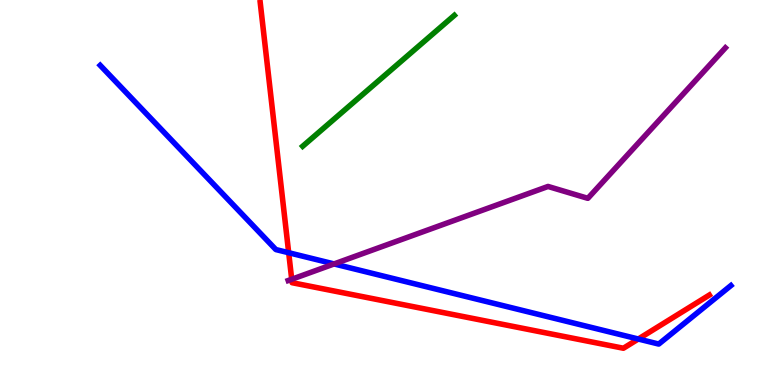[{'lines': ['blue', 'red'], 'intersections': [{'x': 3.73, 'y': 3.44}, {'x': 8.24, 'y': 1.19}]}, {'lines': ['green', 'red'], 'intersections': []}, {'lines': ['purple', 'red'], 'intersections': [{'x': 3.76, 'y': 2.75}]}, {'lines': ['blue', 'green'], 'intersections': []}, {'lines': ['blue', 'purple'], 'intersections': [{'x': 4.31, 'y': 3.14}]}, {'lines': ['green', 'purple'], 'intersections': []}]